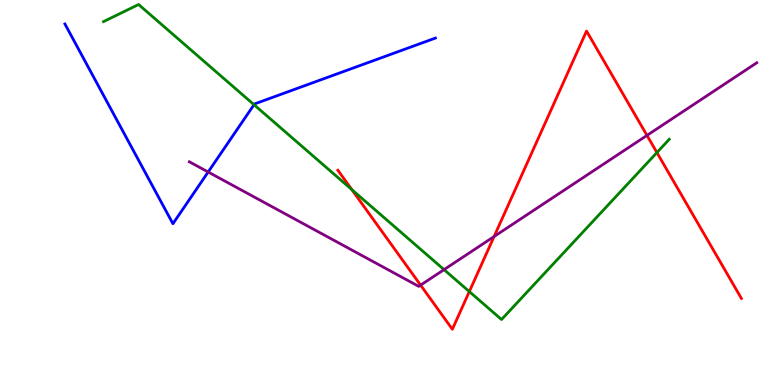[{'lines': ['blue', 'red'], 'intersections': []}, {'lines': ['green', 'red'], 'intersections': [{'x': 4.54, 'y': 5.08}, {'x': 6.06, 'y': 2.43}, {'x': 8.48, 'y': 6.04}]}, {'lines': ['purple', 'red'], 'intersections': [{'x': 5.43, 'y': 2.59}, {'x': 6.38, 'y': 3.86}, {'x': 8.35, 'y': 6.48}]}, {'lines': ['blue', 'green'], 'intersections': [{'x': 3.28, 'y': 7.28}]}, {'lines': ['blue', 'purple'], 'intersections': [{'x': 2.69, 'y': 5.53}]}, {'lines': ['green', 'purple'], 'intersections': [{'x': 5.73, 'y': 3.0}]}]